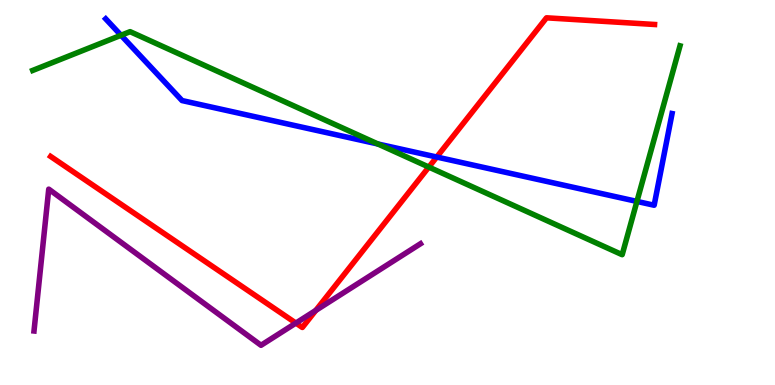[{'lines': ['blue', 'red'], 'intersections': [{'x': 5.64, 'y': 5.92}]}, {'lines': ['green', 'red'], 'intersections': [{'x': 5.53, 'y': 5.66}]}, {'lines': ['purple', 'red'], 'intersections': [{'x': 3.82, 'y': 1.61}, {'x': 4.07, 'y': 1.94}]}, {'lines': ['blue', 'green'], 'intersections': [{'x': 1.56, 'y': 9.08}, {'x': 4.88, 'y': 6.26}, {'x': 8.22, 'y': 4.77}]}, {'lines': ['blue', 'purple'], 'intersections': []}, {'lines': ['green', 'purple'], 'intersections': []}]